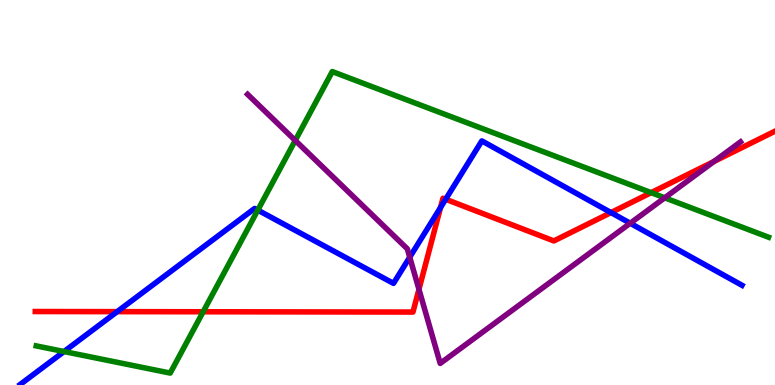[{'lines': ['blue', 'red'], 'intersections': [{'x': 1.51, 'y': 1.91}, {'x': 5.68, 'y': 4.61}, {'x': 5.75, 'y': 4.82}, {'x': 7.88, 'y': 4.48}]}, {'lines': ['green', 'red'], 'intersections': [{'x': 2.62, 'y': 1.9}, {'x': 8.4, 'y': 5.0}]}, {'lines': ['purple', 'red'], 'intersections': [{'x': 5.41, 'y': 2.48}, {'x': 9.21, 'y': 5.81}]}, {'lines': ['blue', 'green'], 'intersections': [{'x': 0.826, 'y': 0.869}, {'x': 3.33, 'y': 4.54}]}, {'lines': ['blue', 'purple'], 'intersections': [{'x': 5.29, 'y': 3.32}, {'x': 8.13, 'y': 4.2}]}, {'lines': ['green', 'purple'], 'intersections': [{'x': 3.81, 'y': 6.35}, {'x': 8.58, 'y': 4.86}]}]